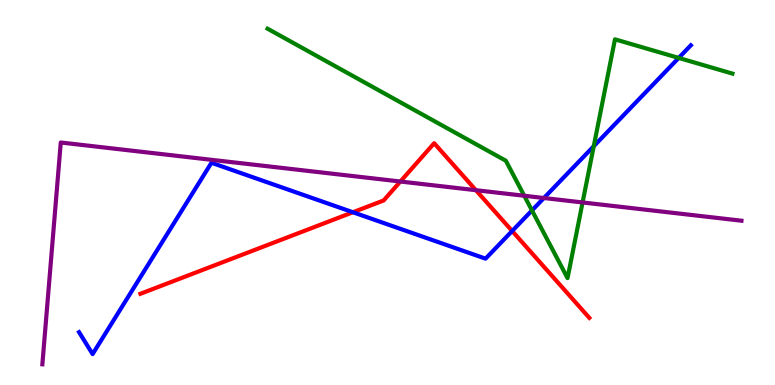[{'lines': ['blue', 'red'], 'intersections': [{'x': 4.55, 'y': 4.49}, {'x': 6.61, 'y': 4.0}]}, {'lines': ['green', 'red'], 'intersections': []}, {'lines': ['purple', 'red'], 'intersections': [{'x': 5.17, 'y': 5.29}, {'x': 6.14, 'y': 5.06}]}, {'lines': ['blue', 'green'], 'intersections': [{'x': 6.86, 'y': 4.53}, {'x': 7.66, 'y': 6.2}, {'x': 8.76, 'y': 8.5}]}, {'lines': ['blue', 'purple'], 'intersections': [{'x': 7.02, 'y': 4.86}]}, {'lines': ['green', 'purple'], 'intersections': [{'x': 6.76, 'y': 4.92}, {'x': 7.52, 'y': 4.74}]}]